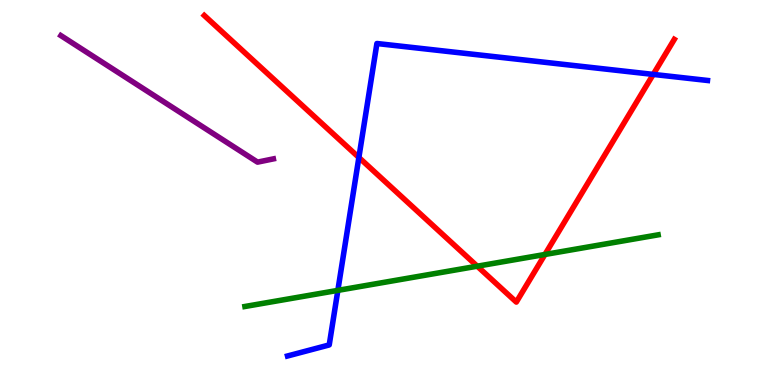[{'lines': ['blue', 'red'], 'intersections': [{'x': 4.63, 'y': 5.91}, {'x': 8.43, 'y': 8.07}]}, {'lines': ['green', 'red'], 'intersections': [{'x': 6.16, 'y': 3.09}, {'x': 7.03, 'y': 3.39}]}, {'lines': ['purple', 'red'], 'intersections': []}, {'lines': ['blue', 'green'], 'intersections': [{'x': 4.36, 'y': 2.46}]}, {'lines': ['blue', 'purple'], 'intersections': []}, {'lines': ['green', 'purple'], 'intersections': []}]